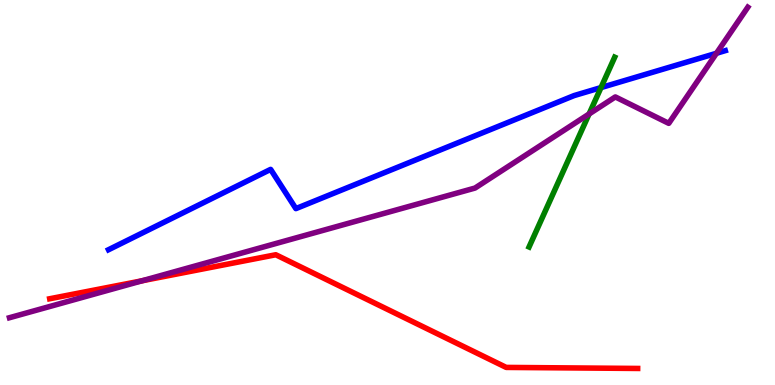[{'lines': ['blue', 'red'], 'intersections': []}, {'lines': ['green', 'red'], 'intersections': []}, {'lines': ['purple', 'red'], 'intersections': [{'x': 1.83, 'y': 2.71}]}, {'lines': ['blue', 'green'], 'intersections': [{'x': 7.75, 'y': 7.72}]}, {'lines': ['blue', 'purple'], 'intersections': [{'x': 9.24, 'y': 8.62}]}, {'lines': ['green', 'purple'], 'intersections': [{'x': 7.6, 'y': 7.04}]}]